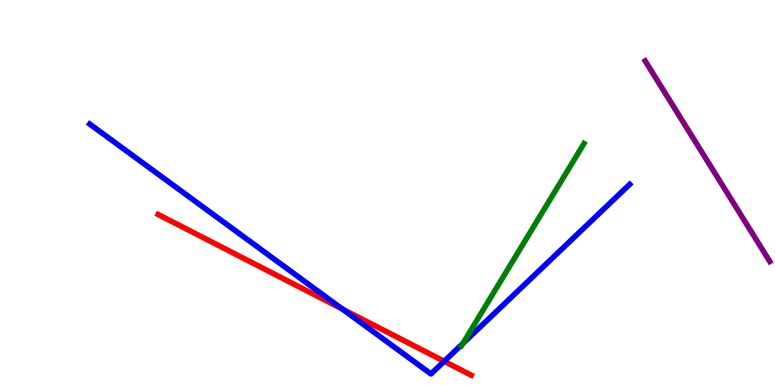[{'lines': ['blue', 'red'], 'intersections': [{'x': 4.42, 'y': 1.98}, {'x': 5.73, 'y': 0.616}]}, {'lines': ['green', 'red'], 'intersections': []}, {'lines': ['purple', 'red'], 'intersections': []}, {'lines': ['blue', 'green'], 'intersections': [{'x': 5.97, 'y': 1.08}]}, {'lines': ['blue', 'purple'], 'intersections': []}, {'lines': ['green', 'purple'], 'intersections': []}]